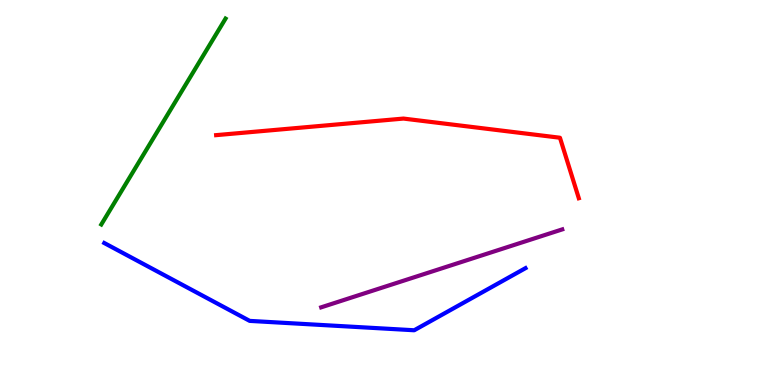[{'lines': ['blue', 'red'], 'intersections': []}, {'lines': ['green', 'red'], 'intersections': []}, {'lines': ['purple', 'red'], 'intersections': []}, {'lines': ['blue', 'green'], 'intersections': []}, {'lines': ['blue', 'purple'], 'intersections': []}, {'lines': ['green', 'purple'], 'intersections': []}]